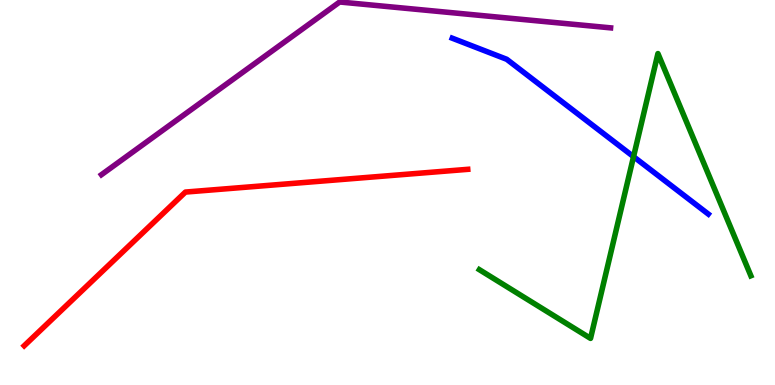[{'lines': ['blue', 'red'], 'intersections': []}, {'lines': ['green', 'red'], 'intersections': []}, {'lines': ['purple', 'red'], 'intersections': []}, {'lines': ['blue', 'green'], 'intersections': [{'x': 8.17, 'y': 5.93}]}, {'lines': ['blue', 'purple'], 'intersections': []}, {'lines': ['green', 'purple'], 'intersections': []}]